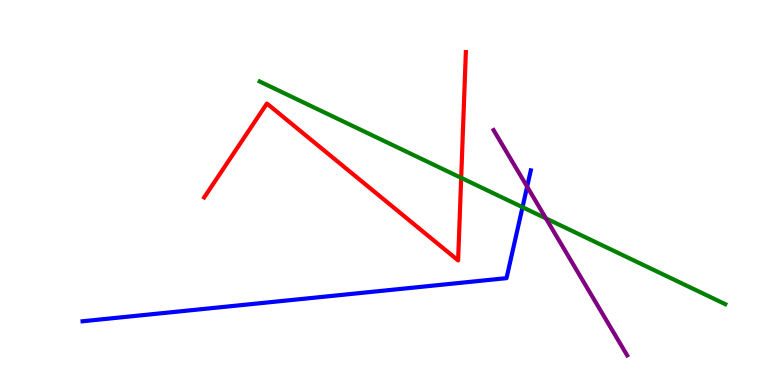[{'lines': ['blue', 'red'], 'intersections': []}, {'lines': ['green', 'red'], 'intersections': [{'x': 5.95, 'y': 5.38}]}, {'lines': ['purple', 'red'], 'intersections': []}, {'lines': ['blue', 'green'], 'intersections': [{'x': 6.74, 'y': 4.62}]}, {'lines': ['blue', 'purple'], 'intersections': [{'x': 6.8, 'y': 5.15}]}, {'lines': ['green', 'purple'], 'intersections': [{'x': 7.04, 'y': 4.33}]}]